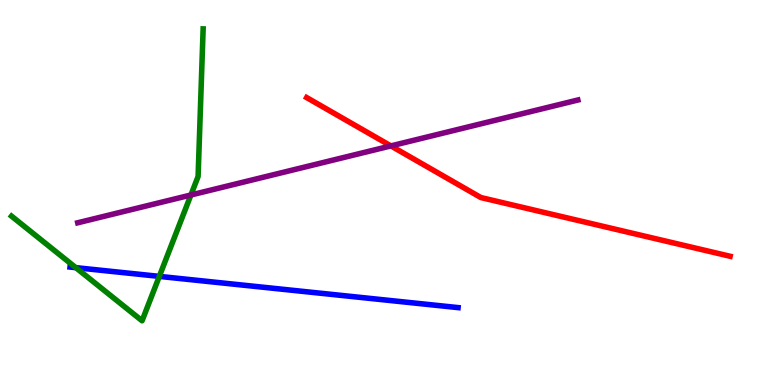[{'lines': ['blue', 'red'], 'intersections': []}, {'lines': ['green', 'red'], 'intersections': []}, {'lines': ['purple', 'red'], 'intersections': [{'x': 5.04, 'y': 6.21}]}, {'lines': ['blue', 'green'], 'intersections': [{'x': 0.978, 'y': 3.05}, {'x': 2.06, 'y': 2.82}]}, {'lines': ['blue', 'purple'], 'intersections': []}, {'lines': ['green', 'purple'], 'intersections': [{'x': 2.46, 'y': 4.94}]}]